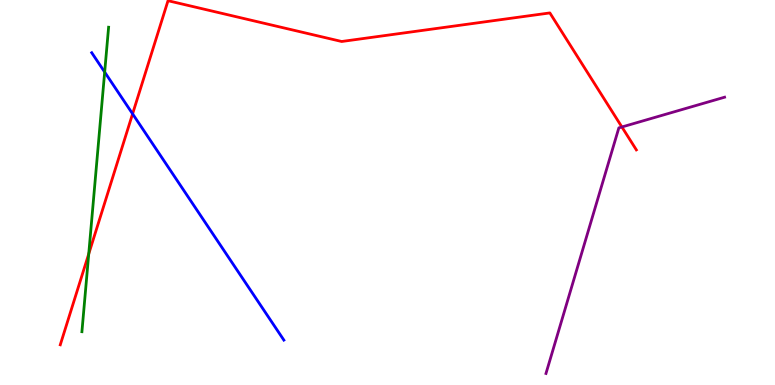[{'lines': ['blue', 'red'], 'intersections': [{'x': 1.71, 'y': 7.04}]}, {'lines': ['green', 'red'], 'intersections': [{'x': 1.14, 'y': 3.4}]}, {'lines': ['purple', 'red'], 'intersections': [{'x': 8.02, 'y': 6.7}]}, {'lines': ['blue', 'green'], 'intersections': [{'x': 1.35, 'y': 8.13}]}, {'lines': ['blue', 'purple'], 'intersections': []}, {'lines': ['green', 'purple'], 'intersections': []}]